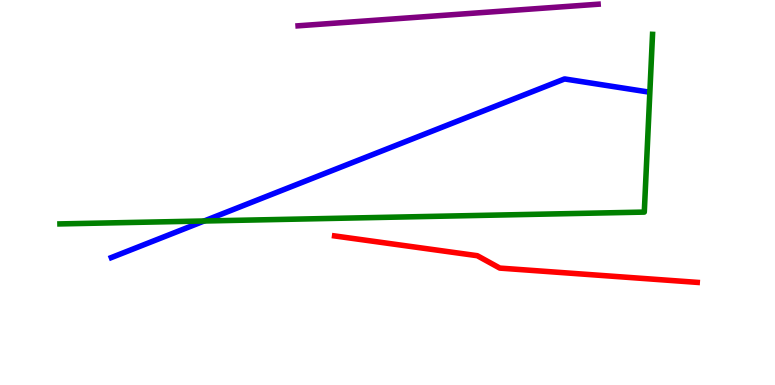[{'lines': ['blue', 'red'], 'intersections': []}, {'lines': ['green', 'red'], 'intersections': []}, {'lines': ['purple', 'red'], 'intersections': []}, {'lines': ['blue', 'green'], 'intersections': [{'x': 2.63, 'y': 4.26}]}, {'lines': ['blue', 'purple'], 'intersections': []}, {'lines': ['green', 'purple'], 'intersections': []}]